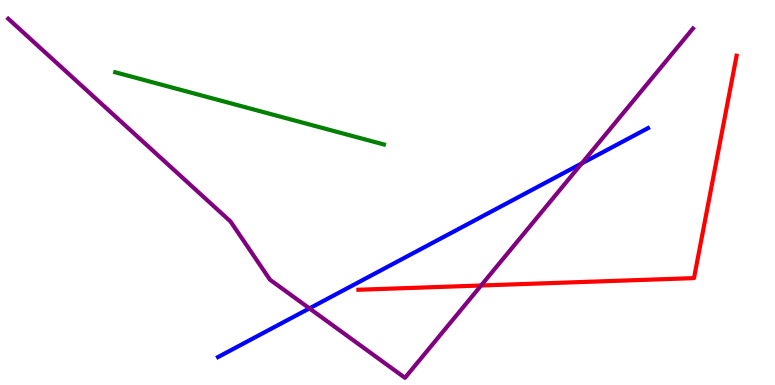[{'lines': ['blue', 'red'], 'intersections': []}, {'lines': ['green', 'red'], 'intersections': []}, {'lines': ['purple', 'red'], 'intersections': [{'x': 6.21, 'y': 2.58}]}, {'lines': ['blue', 'green'], 'intersections': []}, {'lines': ['blue', 'purple'], 'intersections': [{'x': 3.99, 'y': 1.99}, {'x': 7.51, 'y': 5.76}]}, {'lines': ['green', 'purple'], 'intersections': []}]